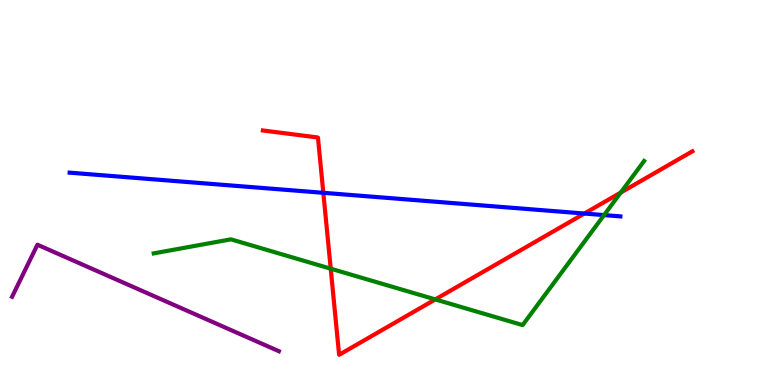[{'lines': ['blue', 'red'], 'intersections': [{'x': 4.17, 'y': 4.99}, {'x': 7.54, 'y': 4.45}]}, {'lines': ['green', 'red'], 'intersections': [{'x': 4.27, 'y': 3.02}, {'x': 5.62, 'y': 2.22}, {'x': 8.01, 'y': 5.0}]}, {'lines': ['purple', 'red'], 'intersections': []}, {'lines': ['blue', 'green'], 'intersections': [{'x': 7.79, 'y': 4.41}]}, {'lines': ['blue', 'purple'], 'intersections': []}, {'lines': ['green', 'purple'], 'intersections': []}]